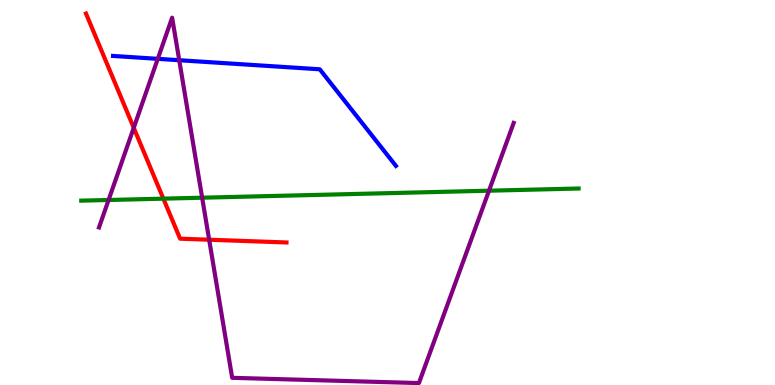[{'lines': ['blue', 'red'], 'intersections': []}, {'lines': ['green', 'red'], 'intersections': [{'x': 2.11, 'y': 4.84}]}, {'lines': ['purple', 'red'], 'intersections': [{'x': 1.73, 'y': 6.68}, {'x': 2.7, 'y': 3.77}]}, {'lines': ['blue', 'green'], 'intersections': []}, {'lines': ['blue', 'purple'], 'intersections': [{'x': 2.04, 'y': 8.47}, {'x': 2.31, 'y': 8.44}]}, {'lines': ['green', 'purple'], 'intersections': [{'x': 1.4, 'y': 4.81}, {'x': 2.61, 'y': 4.86}, {'x': 6.31, 'y': 5.05}]}]